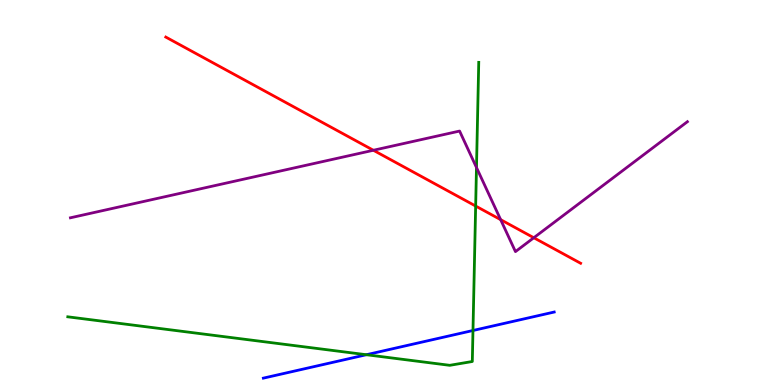[{'lines': ['blue', 'red'], 'intersections': []}, {'lines': ['green', 'red'], 'intersections': [{'x': 6.14, 'y': 4.65}]}, {'lines': ['purple', 'red'], 'intersections': [{'x': 4.82, 'y': 6.1}, {'x': 6.46, 'y': 4.29}, {'x': 6.89, 'y': 3.82}]}, {'lines': ['blue', 'green'], 'intersections': [{'x': 4.73, 'y': 0.786}, {'x': 6.1, 'y': 1.42}]}, {'lines': ['blue', 'purple'], 'intersections': []}, {'lines': ['green', 'purple'], 'intersections': [{'x': 6.15, 'y': 5.65}]}]